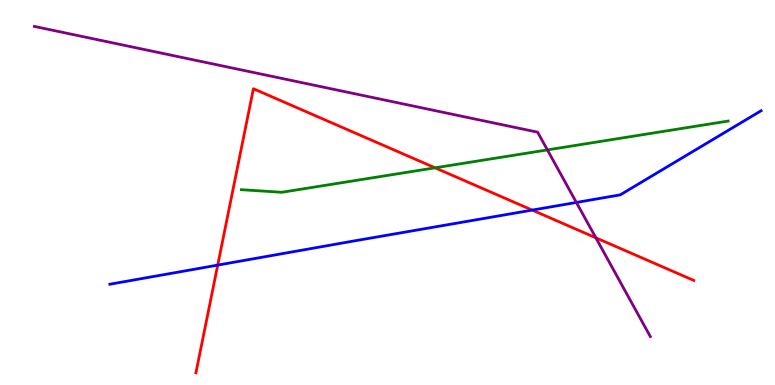[{'lines': ['blue', 'red'], 'intersections': [{'x': 2.81, 'y': 3.11}, {'x': 6.87, 'y': 4.54}]}, {'lines': ['green', 'red'], 'intersections': [{'x': 5.61, 'y': 5.64}]}, {'lines': ['purple', 'red'], 'intersections': [{'x': 7.69, 'y': 3.82}]}, {'lines': ['blue', 'green'], 'intersections': []}, {'lines': ['blue', 'purple'], 'intersections': [{'x': 7.44, 'y': 4.74}]}, {'lines': ['green', 'purple'], 'intersections': [{'x': 7.06, 'y': 6.11}]}]